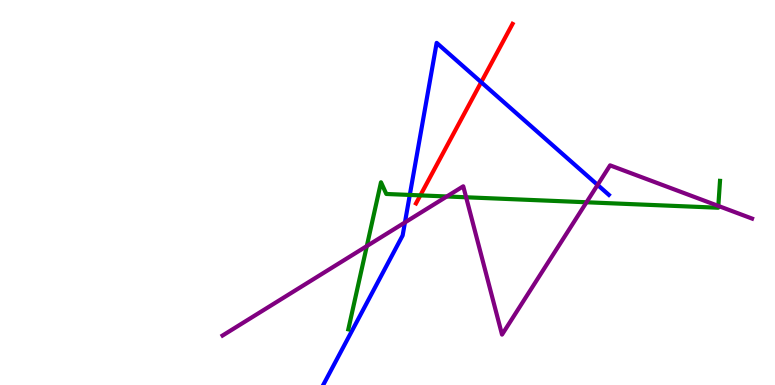[{'lines': ['blue', 'red'], 'intersections': [{'x': 6.21, 'y': 7.87}]}, {'lines': ['green', 'red'], 'intersections': [{'x': 5.42, 'y': 4.93}]}, {'lines': ['purple', 'red'], 'intersections': []}, {'lines': ['blue', 'green'], 'intersections': [{'x': 5.29, 'y': 4.94}]}, {'lines': ['blue', 'purple'], 'intersections': [{'x': 5.22, 'y': 4.22}, {'x': 7.71, 'y': 5.2}]}, {'lines': ['green', 'purple'], 'intersections': [{'x': 4.73, 'y': 3.61}, {'x': 5.77, 'y': 4.9}, {'x': 6.01, 'y': 4.88}, {'x': 7.57, 'y': 4.75}, {'x': 9.27, 'y': 4.65}]}]